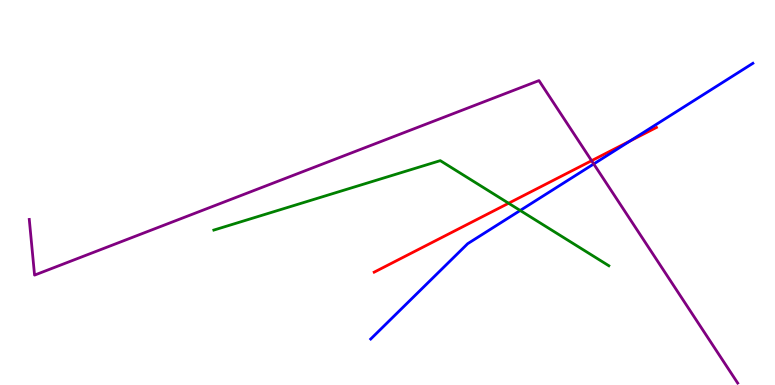[{'lines': ['blue', 'red'], 'intersections': [{'x': 8.13, 'y': 6.34}]}, {'lines': ['green', 'red'], 'intersections': [{'x': 6.56, 'y': 4.72}]}, {'lines': ['purple', 'red'], 'intersections': [{'x': 7.63, 'y': 5.83}]}, {'lines': ['blue', 'green'], 'intersections': [{'x': 6.71, 'y': 4.53}]}, {'lines': ['blue', 'purple'], 'intersections': [{'x': 7.66, 'y': 5.74}]}, {'lines': ['green', 'purple'], 'intersections': []}]